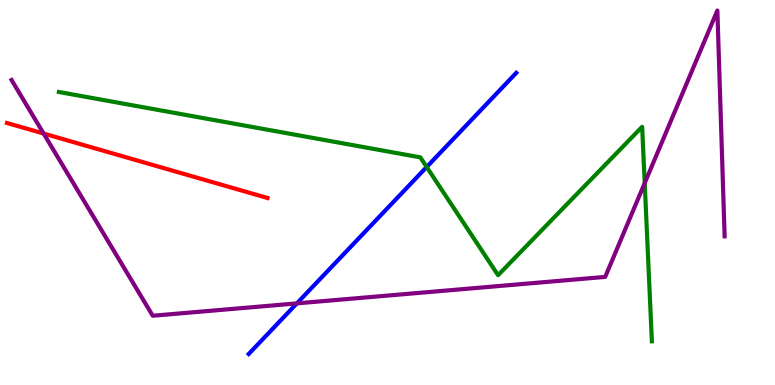[{'lines': ['blue', 'red'], 'intersections': []}, {'lines': ['green', 'red'], 'intersections': []}, {'lines': ['purple', 'red'], 'intersections': [{'x': 0.563, 'y': 6.53}]}, {'lines': ['blue', 'green'], 'intersections': [{'x': 5.51, 'y': 5.66}]}, {'lines': ['blue', 'purple'], 'intersections': [{'x': 3.83, 'y': 2.12}]}, {'lines': ['green', 'purple'], 'intersections': [{'x': 8.32, 'y': 5.24}]}]